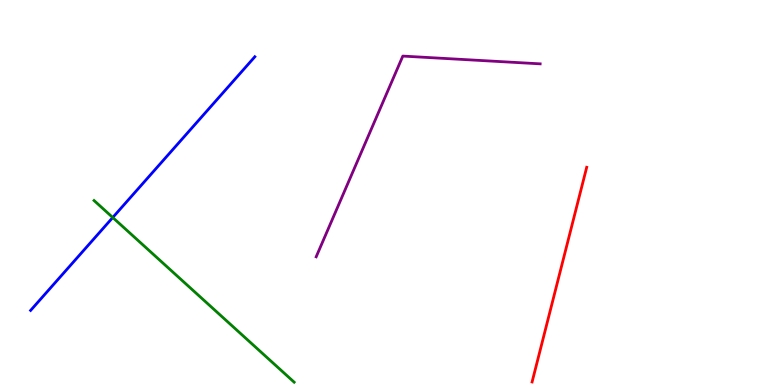[{'lines': ['blue', 'red'], 'intersections': []}, {'lines': ['green', 'red'], 'intersections': []}, {'lines': ['purple', 'red'], 'intersections': []}, {'lines': ['blue', 'green'], 'intersections': [{'x': 1.45, 'y': 4.35}]}, {'lines': ['blue', 'purple'], 'intersections': []}, {'lines': ['green', 'purple'], 'intersections': []}]